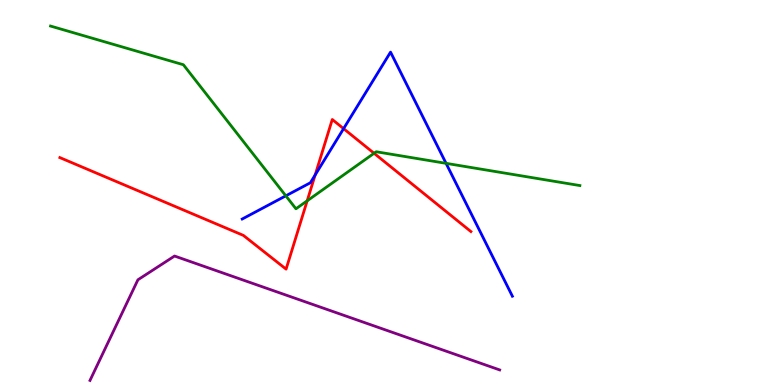[{'lines': ['blue', 'red'], 'intersections': [{'x': 4.07, 'y': 5.45}, {'x': 4.43, 'y': 6.66}]}, {'lines': ['green', 'red'], 'intersections': [{'x': 3.96, 'y': 4.78}, {'x': 4.83, 'y': 6.02}]}, {'lines': ['purple', 'red'], 'intersections': []}, {'lines': ['blue', 'green'], 'intersections': [{'x': 3.69, 'y': 4.91}, {'x': 5.76, 'y': 5.76}]}, {'lines': ['blue', 'purple'], 'intersections': []}, {'lines': ['green', 'purple'], 'intersections': []}]